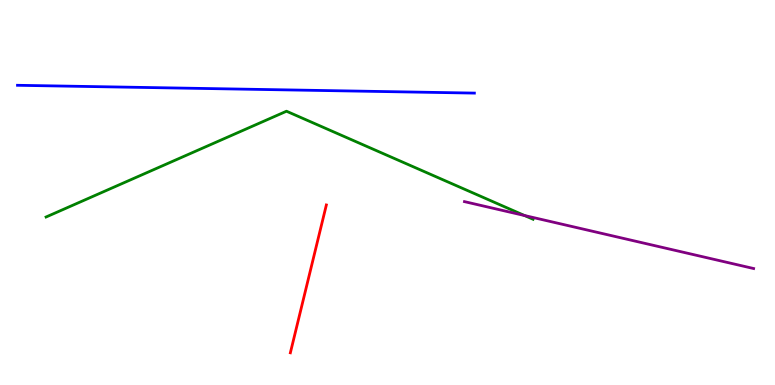[{'lines': ['blue', 'red'], 'intersections': []}, {'lines': ['green', 'red'], 'intersections': []}, {'lines': ['purple', 'red'], 'intersections': []}, {'lines': ['blue', 'green'], 'intersections': []}, {'lines': ['blue', 'purple'], 'intersections': []}, {'lines': ['green', 'purple'], 'intersections': [{'x': 6.77, 'y': 4.4}]}]